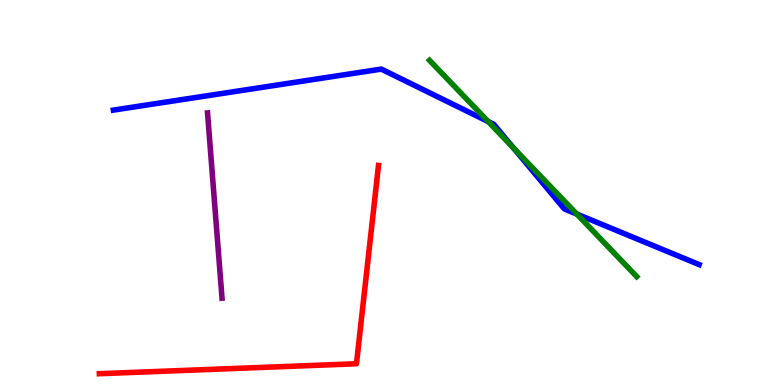[{'lines': ['blue', 'red'], 'intersections': []}, {'lines': ['green', 'red'], 'intersections': []}, {'lines': ['purple', 'red'], 'intersections': []}, {'lines': ['blue', 'green'], 'intersections': [{'x': 6.3, 'y': 6.84}, {'x': 6.63, 'y': 6.15}, {'x': 7.44, 'y': 4.44}]}, {'lines': ['blue', 'purple'], 'intersections': []}, {'lines': ['green', 'purple'], 'intersections': []}]